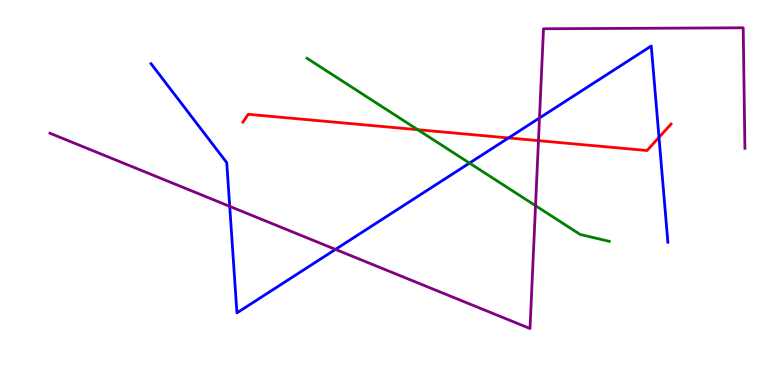[{'lines': ['blue', 'red'], 'intersections': [{'x': 6.56, 'y': 6.42}, {'x': 8.5, 'y': 6.43}]}, {'lines': ['green', 'red'], 'intersections': [{'x': 5.39, 'y': 6.63}]}, {'lines': ['purple', 'red'], 'intersections': [{'x': 6.95, 'y': 6.35}]}, {'lines': ['blue', 'green'], 'intersections': [{'x': 6.06, 'y': 5.76}]}, {'lines': ['blue', 'purple'], 'intersections': [{'x': 2.96, 'y': 4.64}, {'x': 4.33, 'y': 3.52}, {'x': 6.96, 'y': 6.94}]}, {'lines': ['green', 'purple'], 'intersections': [{'x': 6.91, 'y': 4.66}]}]